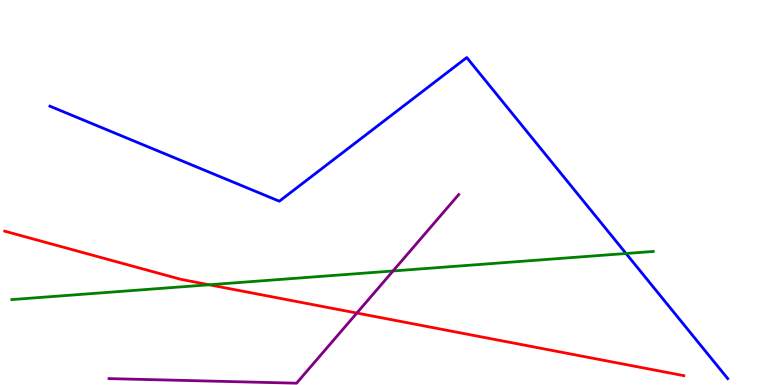[{'lines': ['blue', 'red'], 'intersections': []}, {'lines': ['green', 'red'], 'intersections': [{'x': 2.7, 'y': 2.6}]}, {'lines': ['purple', 'red'], 'intersections': [{'x': 4.6, 'y': 1.87}]}, {'lines': ['blue', 'green'], 'intersections': [{'x': 8.08, 'y': 3.42}]}, {'lines': ['blue', 'purple'], 'intersections': []}, {'lines': ['green', 'purple'], 'intersections': [{'x': 5.07, 'y': 2.96}]}]